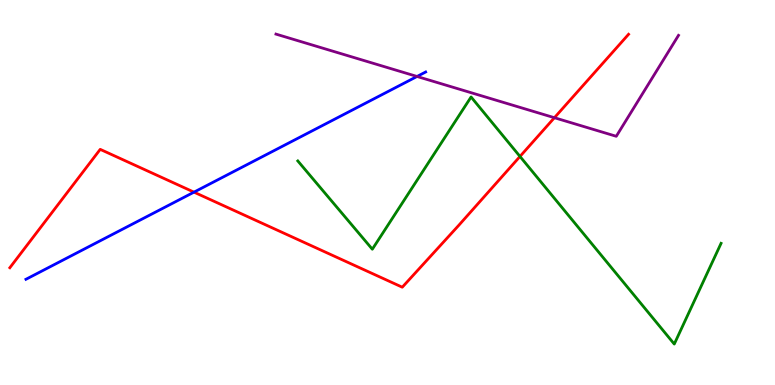[{'lines': ['blue', 'red'], 'intersections': [{'x': 2.5, 'y': 5.01}]}, {'lines': ['green', 'red'], 'intersections': [{'x': 6.71, 'y': 5.94}]}, {'lines': ['purple', 'red'], 'intersections': [{'x': 7.15, 'y': 6.94}]}, {'lines': ['blue', 'green'], 'intersections': []}, {'lines': ['blue', 'purple'], 'intersections': [{'x': 5.38, 'y': 8.01}]}, {'lines': ['green', 'purple'], 'intersections': []}]